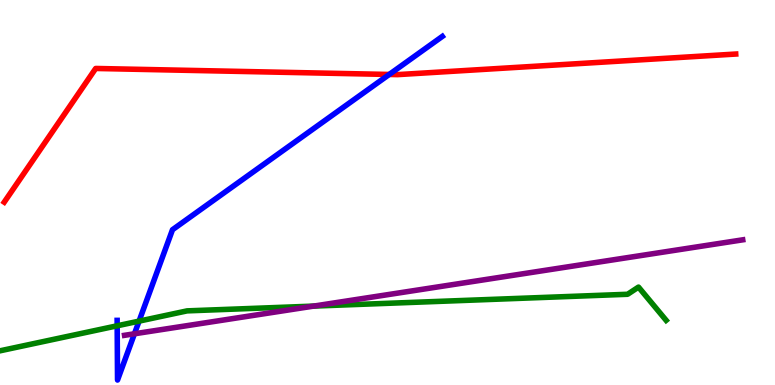[{'lines': ['blue', 'red'], 'intersections': [{'x': 5.02, 'y': 8.07}]}, {'lines': ['green', 'red'], 'intersections': []}, {'lines': ['purple', 'red'], 'intersections': []}, {'lines': ['blue', 'green'], 'intersections': [{'x': 1.51, 'y': 1.54}, {'x': 1.79, 'y': 1.66}]}, {'lines': ['blue', 'purple'], 'intersections': [{'x': 1.73, 'y': 1.33}]}, {'lines': ['green', 'purple'], 'intersections': [{'x': 4.05, 'y': 2.05}]}]